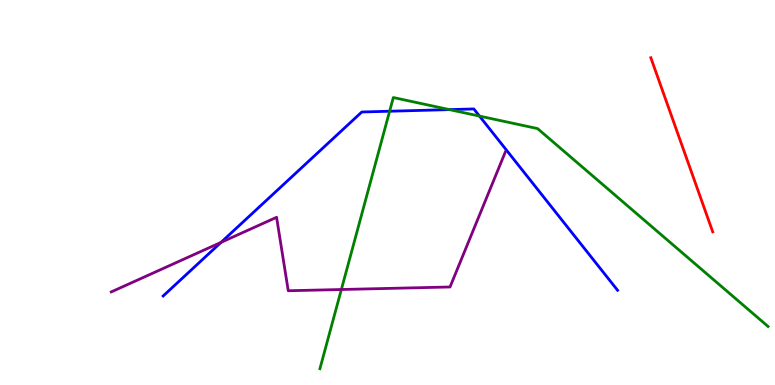[{'lines': ['blue', 'red'], 'intersections': []}, {'lines': ['green', 'red'], 'intersections': []}, {'lines': ['purple', 'red'], 'intersections': []}, {'lines': ['blue', 'green'], 'intersections': [{'x': 5.03, 'y': 7.11}, {'x': 5.8, 'y': 7.15}, {'x': 6.19, 'y': 6.98}]}, {'lines': ['blue', 'purple'], 'intersections': [{'x': 2.85, 'y': 3.7}]}, {'lines': ['green', 'purple'], 'intersections': [{'x': 4.4, 'y': 2.48}]}]